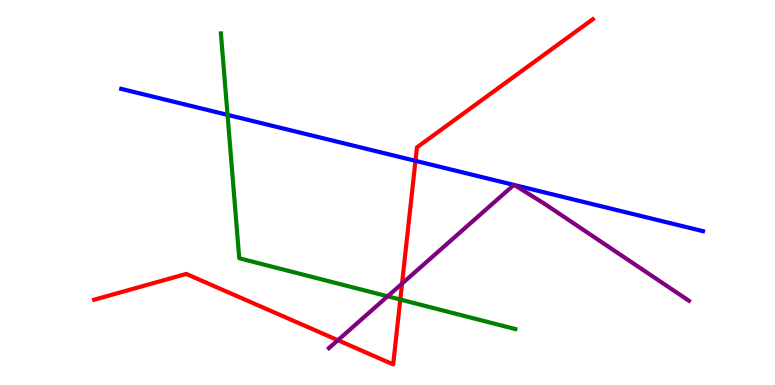[{'lines': ['blue', 'red'], 'intersections': [{'x': 5.36, 'y': 5.82}]}, {'lines': ['green', 'red'], 'intersections': [{'x': 5.16, 'y': 2.22}]}, {'lines': ['purple', 'red'], 'intersections': [{'x': 4.36, 'y': 1.16}, {'x': 5.19, 'y': 2.63}]}, {'lines': ['blue', 'green'], 'intersections': [{'x': 2.94, 'y': 7.02}]}, {'lines': ['blue', 'purple'], 'intersections': [{'x': 6.63, 'y': 5.2}, {'x': 6.64, 'y': 5.19}]}, {'lines': ['green', 'purple'], 'intersections': [{'x': 5.0, 'y': 2.3}]}]